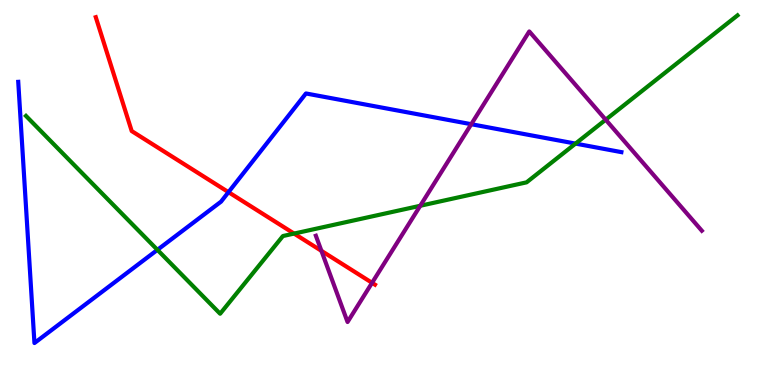[{'lines': ['blue', 'red'], 'intersections': [{'x': 2.95, 'y': 5.01}]}, {'lines': ['green', 'red'], 'intersections': [{'x': 3.79, 'y': 3.93}]}, {'lines': ['purple', 'red'], 'intersections': [{'x': 4.15, 'y': 3.48}, {'x': 4.8, 'y': 2.65}]}, {'lines': ['blue', 'green'], 'intersections': [{'x': 2.03, 'y': 3.51}, {'x': 7.43, 'y': 6.27}]}, {'lines': ['blue', 'purple'], 'intersections': [{'x': 6.08, 'y': 6.77}]}, {'lines': ['green', 'purple'], 'intersections': [{'x': 5.42, 'y': 4.66}, {'x': 7.82, 'y': 6.89}]}]